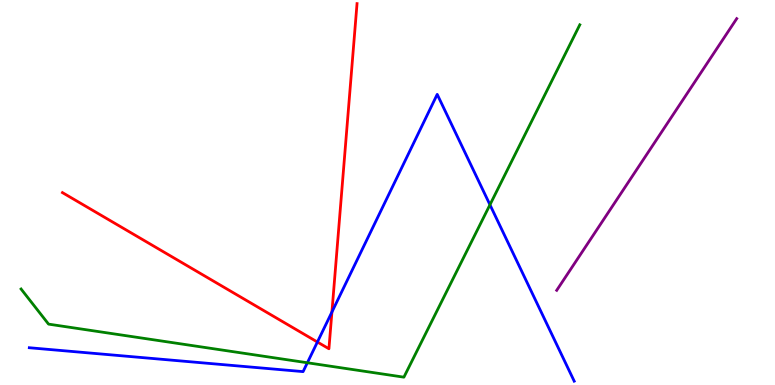[{'lines': ['blue', 'red'], 'intersections': [{'x': 4.1, 'y': 1.12}, {'x': 4.28, 'y': 1.9}]}, {'lines': ['green', 'red'], 'intersections': []}, {'lines': ['purple', 'red'], 'intersections': []}, {'lines': ['blue', 'green'], 'intersections': [{'x': 3.97, 'y': 0.578}, {'x': 6.32, 'y': 4.68}]}, {'lines': ['blue', 'purple'], 'intersections': []}, {'lines': ['green', 'purple'], 'intersections': []}]